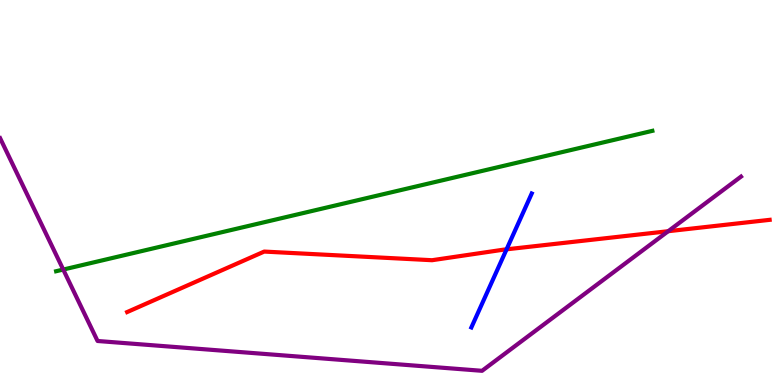[{'lines': ['blue', 'red'], 'intersections': [{'x': 6.54, 'y': 3.52}]}, {'lines': ['green', 'red'], 'intersections': []}, {'lines': ['purple', 'red'], 'intersections': [{'x': 8.62, 'y': 3.99}]}, {'lines': ['blue', 'green'], 'intersections': []}, {'lines': ['blue', 'purple'], 'intersections': []}, {'lines': ['green', 'purple'], 'intersections': [{'x': 0.816, 'y': 3.0}]}]